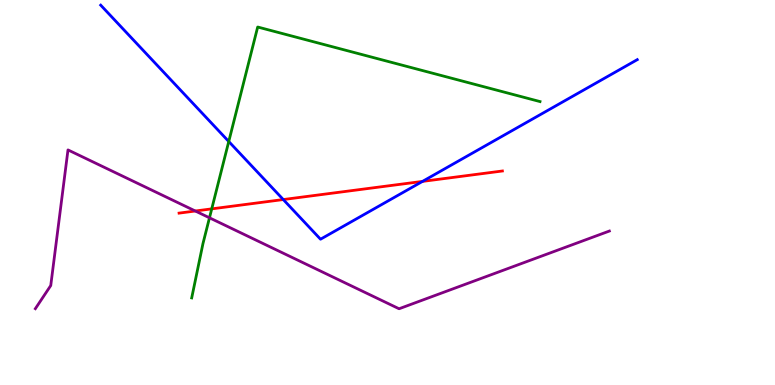[{'lines': ['blue', 'red'], 'intersections': [{'x': 3.66, 'y': 4.82}, {'x': 5.45, 'y': 5.29}]}, {'lines': ['green', 'red'], 'intersections': [{'x': 2.73, 'y': 4.57}]}, {'lines': ['purple', 'red'], 'intersections': [{'x': 2.52, 'y': 4.52}]}, {'lines': ['blue', 'green'], 'intersections': [{'x': 2.95, 'y': 6.32}]}, {'lines': ['blue', 'purple'], 'intersections': []}, {'lines': ['green', 'purple'], 'intersections': [{'x': 2.7, 'y': 4.34}]}]